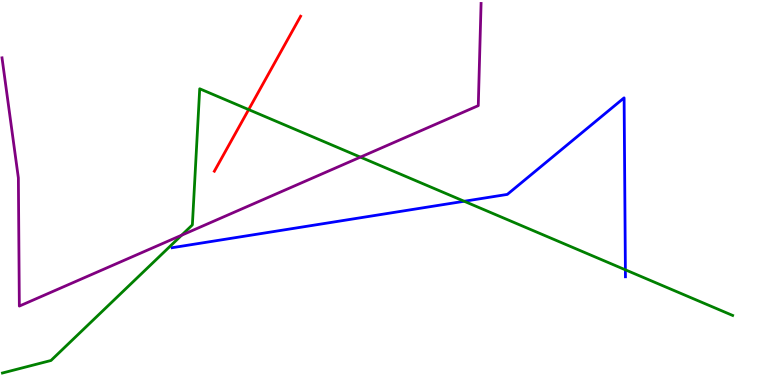[{'lines': ['blue', 'red'], 'intersections': []}, {'lines': ['green', 'red'], 'intersections': [{'x': 3.21, 'y': 7.15}]}, {'lines': ['purple', 'red'], 'intersections': []}, {'lines': ['blue', 'green'], 'intersections': [{'x': 5.99, 'y': 4.77}, {'x': 8.07, 'y': 2.99}]}, {'lines': ['blue', 'purple'], 'intersections': []}, {'lines': ['green', 'purple'], 'intersections': [{'x': 2.34, 'y': 3.89}, {'x': 4.65, 'y': 5.92}]}]